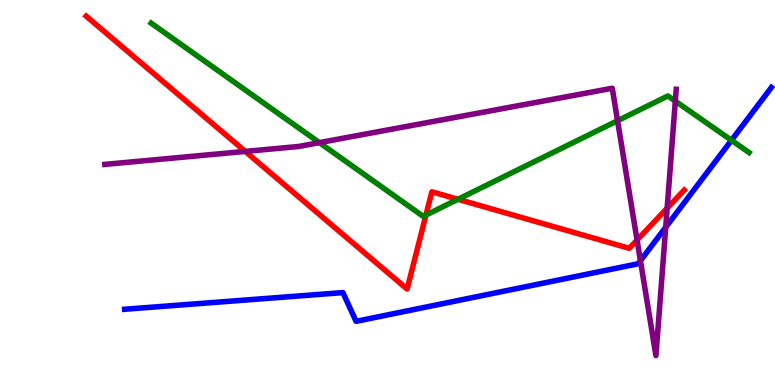[{'lines': ['blue', 'red'], 'intersections': []}, {'lines': ['green', 'red'], 'intersections': [{'x': 5.5, 'y': 4.41}, {'x': 5.91, 'y': 4.82}]}, {'lines': ['purple', 'red'], 'intersections': [{'x': 3.16, 'y': 6.07}, {'x': 8.22, 'y': 3.76}, {'x': 8.61, 'y': 4.59}]}, {'lines': ['blue', 'green'], 'intersections': [{'x': 9.44, 'y': 6.36}]}, {'lines': ['blue', 'purple'], 'intersections': [{'x': 8.26, 'y': 3.23}, {'x': 8.59, 'y': 4.1}]}, {'lines': ['green', 'purple'], 'intersections': [{'x': 4.12, 'y': 6.3}, {'x': 7.97, 'y': 6.86}, {'x': 8.71, 'y': 7.37}]}]